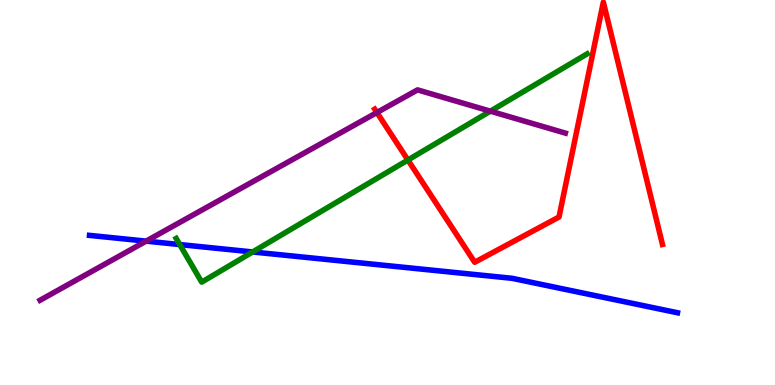[{'lines': ['blue', 'red'], 'intersections': []}, {'lines': ['green', 'red'], 'intersections': [{'x': 5.26, 'y': 5.84}]}, {'lines': ['purple', 'red'], 'intersections': [{'x': 4.86, 'y': 7.08}]}, {'lines': ['blue', 'green'], 'intersections': [{'x': 2.32, 'y': 3.65}, {'x': 3.26, 'y': 3.46}]}, {'lines': ['blue', 'purple'], 'intersections': [{'x': 1.89, 'y': 3.74}]}, {'lines': ['green', 'purple'], 'intersections': [{'x': 6.33, 'y': 7.11}]}]